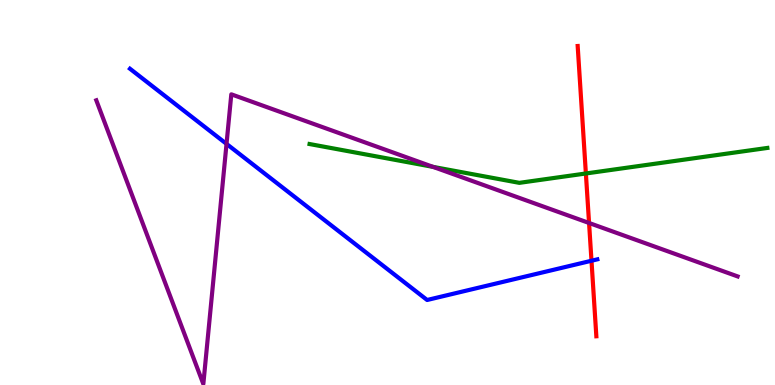[{'lines': ['blue', 'red'], 'intersections': [{'x': 7.63, 'y': 3.23}]}, {'lines': ['green', 'red'], 'intersections': [{'x': 7.56, 'y': 5.49}]}, {'lines': ['purple', 'red'], 'intersections': [{'x': 7.6, 'y': 4.21}]}, {'lines': ['blue', 'green'], 'intersections': []}, {'lines': ['blue', 'purple'], 'intersections': [{'x': 2.92, 'y': 6.26}]}, {'lines': ['green', 'purple'], 'intersections': [{'x': 5.59, 'y': 5.67}]}]